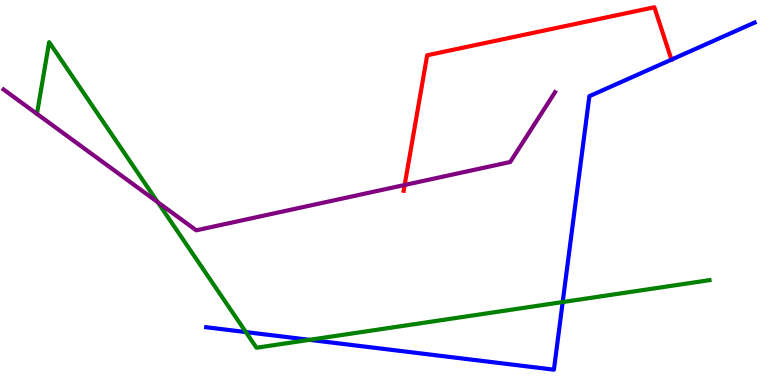[{'lines': ['blue', 'red'], 'intersections': [{'x': 8.66, 'y': 8.45}]}, {'lines': ['green', 'red'], 'intersections': []}, {'lines': ['purple', 'red'], 'intersections': [{'x': 5.22, 'y': 5.2}]}, {'lines': ['blue', 'green'], 'intersections': [{'x': 3.17, 'y': 1.37}, {'x': 3.99, 'y': 1.17}, {'x': 7.26, 'y': 2.15}]}, {'lines': ['blue', 'purple'], 'intersections': []}, {'lines': ['green', 'purple'], 'intersections': [{'x': 2.04, 'y': 4.75}]}]